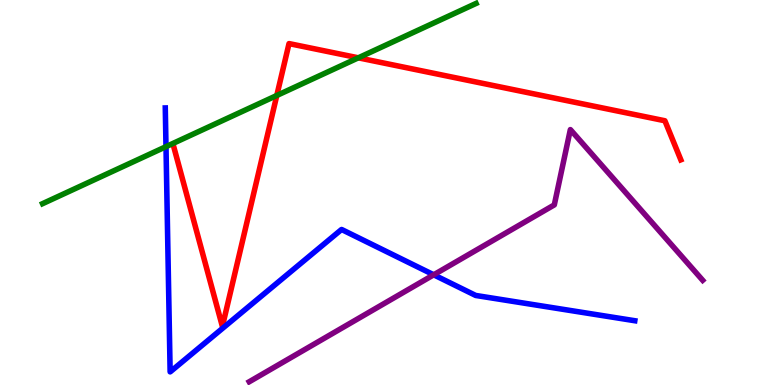[{'lines': ['blue', 'red'], 'intersections': []}, {'lines': ['green', 'red'], 'intersections': [{'x': 3.57, 'y': 7.52}, {'x': 4.62, 'y': 8.5}]}, {'lines': ['purple', 'red'], 'intersections': []}, {'lines': ['blue', 'green'], 'intersections': [{'x': 2.14, 'y': 6.19}]}, {'lines': ['blue', 'purple'], 'intersections': [{'x': 5.6, 'y': 2.86}]}, {'lines': ['green', 'purple'], 'intersections': []}]